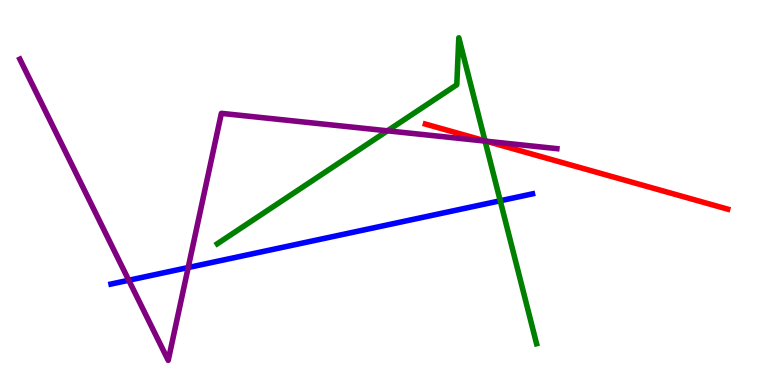[{'lines': ['blue', 'red'], 'intersections': []}, {'lines': ['green', 'red'], 'intersections': [{'x': 6.26, 'y': 6.34}]}, {'lines': ['purple', 'red'], 'intersections': [{'x': 6.27, 'y': 6.33}]}, {'lines': ['blue', 'green'], 'intersections': [{'x': 6.45, 'y': 4.79}]}, {'lines': ['blue', 'purple'], 'intersections': [{'x': 1.66, 'y': 2.72}, {'x': 2.43, 'y': 3.05}]}, {'lines': ['green', 'purple'], 'intersections': [{'x': 5.0, 'y': 6.6}, {'x': 6.26, 'y': 6.34}]}]